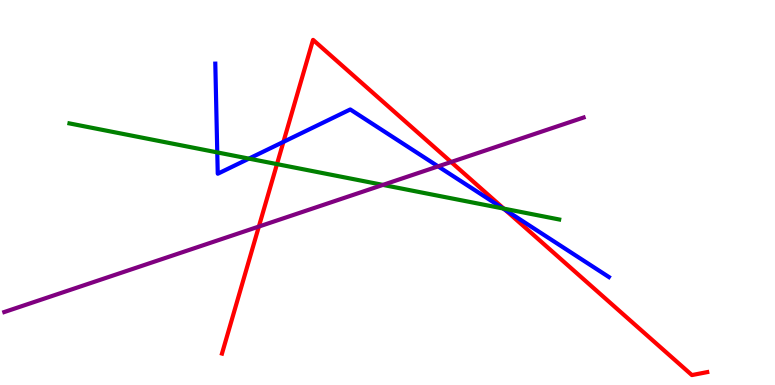[{'lines': ['blue', 'red'], 'intersections': [{'x': 3.66, 'y': 6.31}, {'x': 6.52, 'y': 4.55}]}, {'lines': ['green', 'red'], 'intersections': [{'x': 3.57, 'y': 5.74}, {'x': 6.5, 'y': 4.58}]}, {'lines': ['purple', 'red'], 'intersections': [{'x': 3.34, 'y': 4.12}, {'x': 5.82, 'y': 5.79}]}, {'lines': ['blue', 'green'], 'intersections': [{'x': 2.8, 'y': 6.04}, {'x': 3.21, 'y': 5.88}, {'x': 6.49, 'y': 4.58}]}, {'lines': ['blue', 'purple'], 'intersections': [{'x': 5.65, 'y': 5.68}]}, {'lines': ['green', 'purple'], 'intersections': [{'x': 4.94, 'y': 5.2}]}]